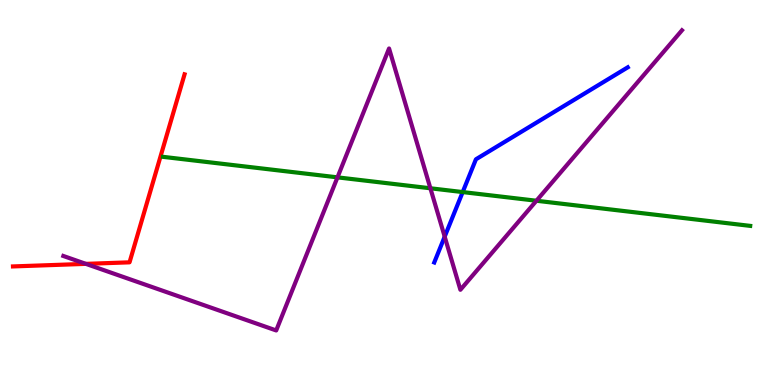[{'lines': ['blue', 'red'], 'intersections': []}, {'lines': ['green', 'red'], 'intersections': []}, {'lines': ['purple', 'red'], 'intersections': [{'x': 1.11, 'y': 3.15}]}, {'lines': ['blue', 'green'], 'intersections': [{'x': 5.97, 'y': 5.01}]}, {'lines': ['blue', 'purple'], 'intersections': [{'x': 5.74, 'y': 3.85}]}, {'lines': ['green', 'purple'], 'intersections': [{'x': 4.35, 'y': 5.39}, {'x': 5.55, 'y': 5.11}, {'x': 6.92, 'y': 4.79}]}]